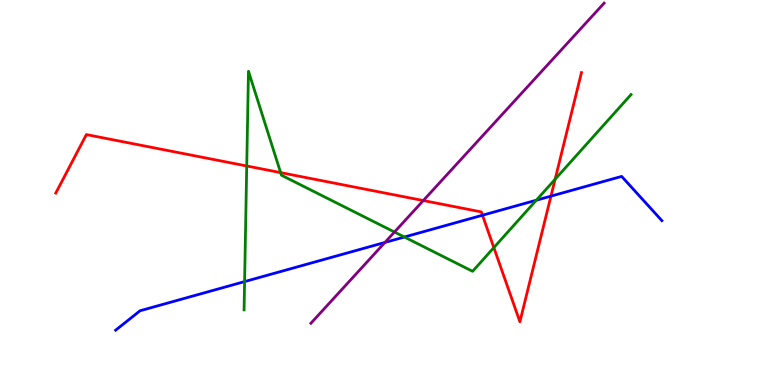[{'lines': ['blue', 'red'], 'intersections': [{'x': 6.23, 'y': 4.41}, {'x': 7.11, 'y': 4.91}]}, {'lines': ['green', 'red'], 'intersections': [{'x': 3.18, 'y': 5.69}, {'x': 3.62, 'y': 5.52}, {'x': 6.37, 'y': 3.57}, {'x': 7.16, 'y': 5.34}]}, {'lines': ['purple', 'red'], 'intersections': [{'x': 5.46, 'y': 4.79}]}, {'lines': ['blue', 'green'], 'intersections': [{'x': 3.16, 'y': 2.69}, {'x': 5.22, 'y': 3.84}, {'x': 6.92, 'y': 4.8}]}, {'lines': ['blue', 'purple'], 'intersections': [{'x': 4.97, 'y': 3.7}]}, {'lines': ['green', 'purple'], 'intersections': [{'x': 5.09, 'y': 3.97}]}]